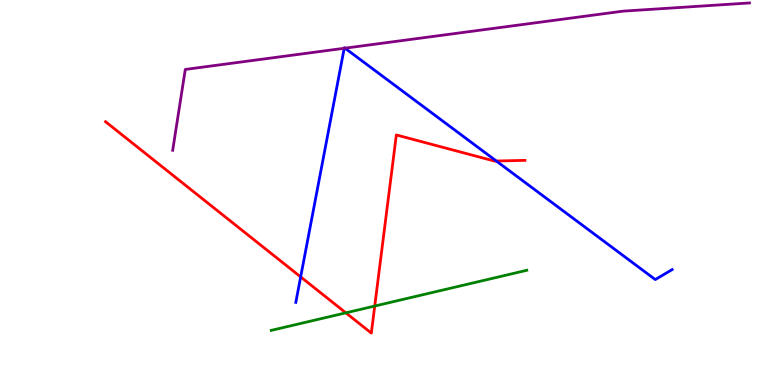[{'lines': ['blue', 'red'], 'intersections': [{'x': 3.88, 'y': 2.81}, {'x': 6.4, 'y': 5.82}]}, {'lines': ['green', 'red'], 'intersections': [{'x': 4.46, 'y': 1.87}, {'x': 4.84, 'y': 2.05}]}, {'lines': ['purple', 'red'], 'intersections': []}, {'lines': ['blue', 'green'], 'intersections': []}, {'lines': ['blue', 'purple'], 'intersections': [{'x': 4.44, 'y': 8.75}, {'x': 4.45, 'y': 8.75}]}, {'lines': ['green', 'purple'], 'intersections': []}]